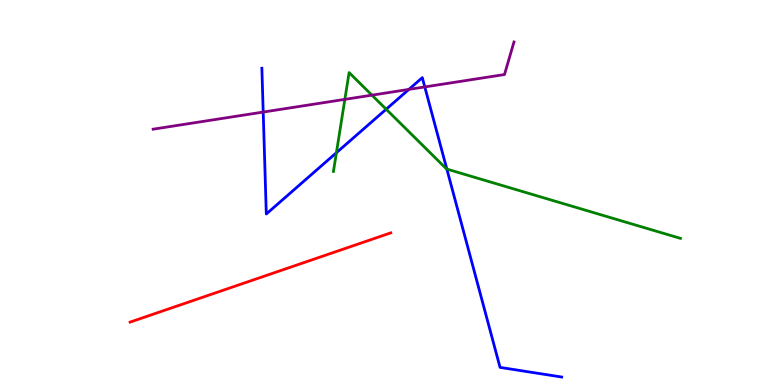[{'lines': ['blue', 'red'], 'intersections': []}, {'lines': ['green', 'red'], 'intersections': []}, {'lines': ['purple', 'red'], 'intersections': []}, {'lines': ['blue', 'green'], 'intersections': [{'x': 4.34, 'y': 6.03}, {'x': 4.98, 'y': 7.16}, {'x': 5.77, 'y': 5.61}]}, {'lines': ['blue', 'purple'], 'intersections': [{'x': 3.4, 'y': 7.09}, {'x': 5.28, 'y': 7.68}, {'x': 5.48, 'y': 7.74}]}, {'lines': ['green', 'purple'], 'intersections': [{'x': 4.45, 'y': 7.42}, {'x': 4.8, 'y': 7.53}]}]